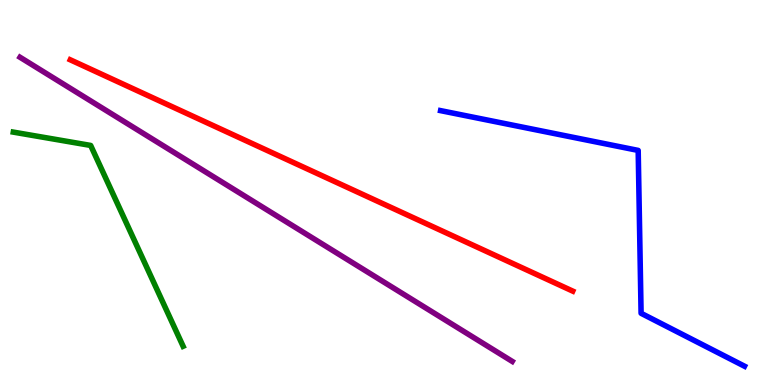[{'lines': ['blue', 'red'], 'intersections': []}, {'lines': ['green', 'red'], 'intersections': []}, {'lines': ['purple', 'red'], 'intersections': []}, {'lines': ['blue', 'green'], 'intersections': []}, {'lines': ['blue', 'purple'], 'intersections': []}, {'lines': ['green', 'purple'], 'intersections': []}]